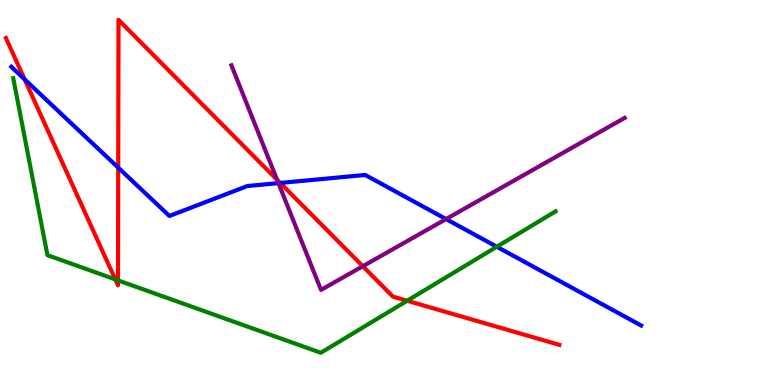[{'lines': ['blue', 'red'], 'intersections': [{'x': 0.317, 'y': 7.94}, {'x': 1.53, 'y': 5.65}, {'x': 3.62, 'y': 5.25}]}, {'lines': ['green', 'red'], 'intersections': [{'x': 1.49, 'y': 2.74}, {'x': 1.52, 'y': 2.72}, {'x': 5.25, 'y': 2.19}]}, {'lines': ['purple', 'red'], 'intersections': [{'x': 3.58, 'y': 5.33}, {'x': 4.68, 'y': 3.08}]}, {'lines': ['blue', 'green'], 'intersections': [{'x': 6.41, 'y': 3.59}]}, {'lines': ['blue', 'purple'], 'intersections': [{'x': 3.59, 'y': 5.24}, {'x': 5.76, 'y': 4.31}]}, {'lines': ['green', 'purple'], 'intersections': []}]